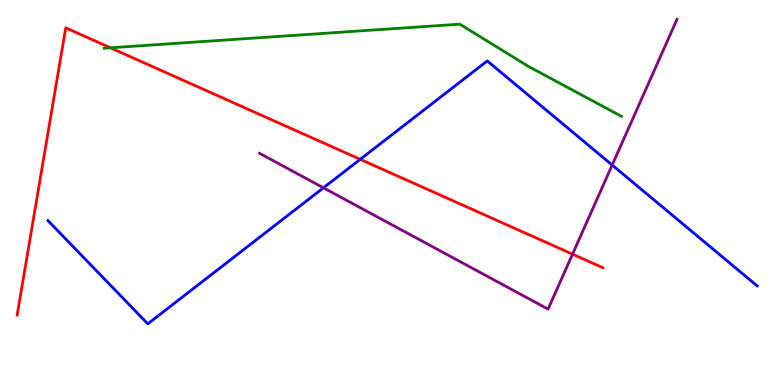[{'lines': ['blue', 'red'], 'intersections': [{'x': 4.65, 'y': 5.86}]}, {'lines': ['green', 'red'], 'intersections': [{'x': 1.42, 'y': 8.76}]}, {'lines': ['purple', 'red'], 'intersections': [{'x': 7.39, 'y': 3.4}]}, {'lines': ['blue', 'green'], 'intersections': []}, {'lines': ['blue', 'purple'], 'intersections': [{'x': 4.17, 'y': 5.12}, {'x': 7.9, 'y': 5.71}]}, {'lines': ['green', 'purple'], 'intersections': []}]